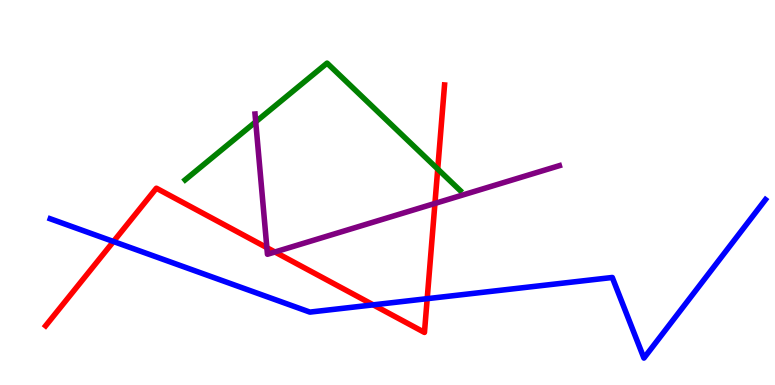[{'lines': ['blue', 'red'], 'intersections': [{'x': 1.46, 'y': 3.73}, {'x': 4.82, 'y': 2.08}, {'x': 5.51, 'y': 2.24}]}, {'lines': ['green', 'red'], 'intersections': [{'x': 5.65, 'y': 5.61}]}, {'lines': ['purple', 'red'], 'intersections': [{'x': 3.44, 'y': 3.57}, {'x': 3.55, 'y': 3.45}, {'x': 5.61, 'y': 4.72}]}, {'lines': ['blue', 'green'], 'intersections': []}, {'lines': ['blue', 'purple'], 'intersections': []}, {'lines': ['green', 'purple'], 'intersections': [{'x': 3.3, 'y': 6.84}]}]